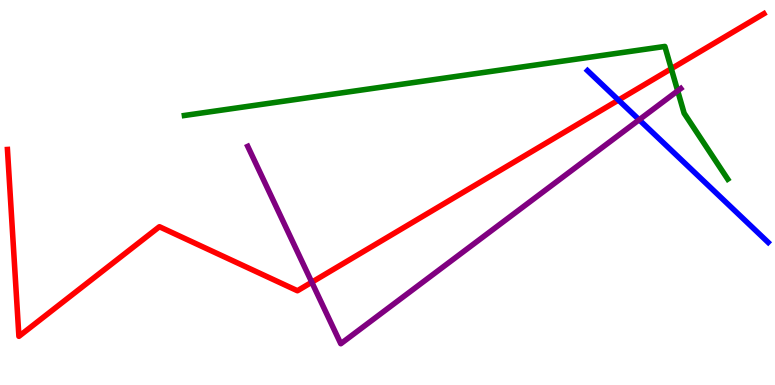[{'lines': ['blue', 'red'], 'intersections': [{'x': 7.98, 'y': 7.4}]}, {'lines': ['green', 'red'], 'intersections': [{'x': 8.66, 'y': 8.22}]}, {'lines': ['purple', 'red'], 'intersections': [{'x': 4.02, 'y': 2.67}]}, {'lines': ['blue', 'green'], 'intersections': []}, {'lines': ['blue', 'purple'], 'intersections': [{'x': 8.25, 'y': 6.89}]}, {'lines': ['green', 'purple'], 'intersections': [{'x': 8.74, 'y': 7.64}]}]